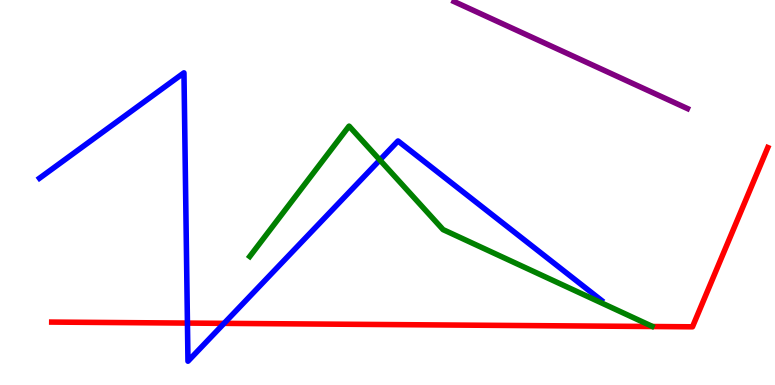[{'lines': ['blue', 'red'], 'intersections': [{'x': 2.42, 'y': 1.61}, {'x': 2.89, 'y': 1.6}]}, {'lines': ['green', 'red'], 'intersections': []}, {'lines': ['purple', 'red'], 'intersections': []}, {'lines': ['blue', 'green'], 'intersections': [{'x': 4.9, 'y': 5.84}]}, {'lines': ['blue', 'purple'], 'intersections': []}, {'lines': ['green', 'purple'], 'intersections': []}]